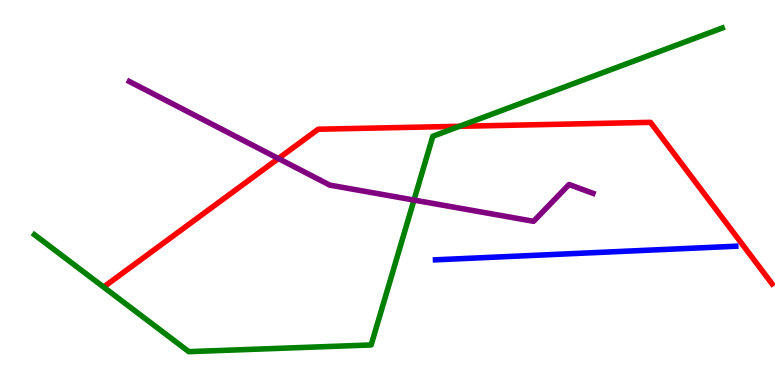[{'lines': ['blue', 'red'], 'intersections': []}, {'lines': ['green', 'red'], 'intersections': [{'x': 5.93, 'y': 6.72}]}, {'lines': ['purple', 'red'], 'intersections': [{'x': 3.59, 'y': 5.88}]}, {'lines': ['blue', 'green'], 'intersections': []}, {'lines': ['blue', 'purple'], 'intersections': []}, {'lines': ['green', 'purple'], 'intersections': [{'x': 5.34, 'y': 4.8}]}]